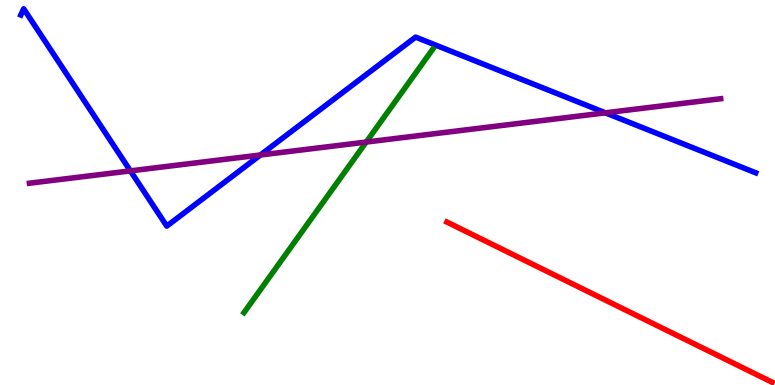[{'lines': ['blue', 'red'], 'intersections': []}, {'lines': ['green', 'red'], 'intersections': []}, {'lines': ['purple', 'red'], 'intersections': []}, {'lines': ['blue', 'green'], 'intersections': []}, {'lines': ['blue', 'purple'], 'intersections': [{'x': 1.68, 'y': 5.56}, {'x': 3.36, 'y': 5.97}, {'x': 7.81, 'y': 7.07}]}, {'lines': ['green', 'purple'], 'intersections': [{'x': 4.73, 'y': 6.31}]}]